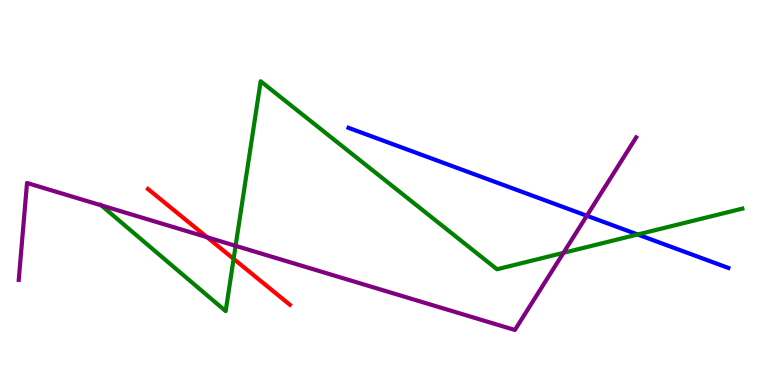[{'lines': ['blue', 'red'], 'intersections': []}, {'lines': ['green', 'red'], 'intersections': [{'x': 3.01, 'y': 3.28}]}, {'lines': ['purple', 'red'], 'intersections': [{'x': 2.67, 'y': 3.84}]}, {'lines': ['blue', 'green'], 'intersections': [{'x': 8.23, 'y': 3.91}]}, {'lines': ['blue', 'purple'], 'intersections': [{'x': 7.57, 'y': 4.4}]}, {'lines': ['green', 'purple'], 'intersections': [{'x': 1.31, 'y': 4.67}, {'x': 3.04, 'y': 3.61}, {'x': 7.27, 'y': 3.43}]}]